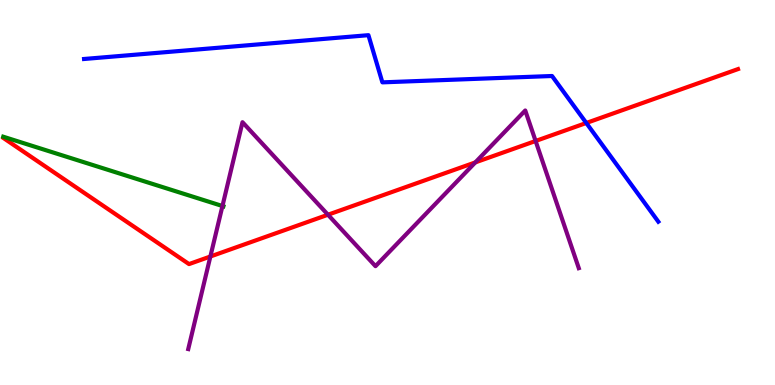[{'lines': ['blue', 'red'], 'intersections': [{'x': 7.57, 'y': 6.81}]}, {'lines': ['green', 'red'], 'intersections': []}, {'lines': ['purple', 'red'], 'intersections': [{'x': 2.71, 'y': 3.34}, {'x': 4.23, 'y': 4.42}, {'x': 6.13, 'y': 5.78}, {'x': 6.91, 'y': 6.34}]}, {'lines': ['blue', 'green'], 'intersections': []}, {'lines': ['blue', 'purple'], 'intersections': []}, {'lines': ['green', 'purple'], 'intersections': [{'x': 2.87, 'y': 4.65}]}]